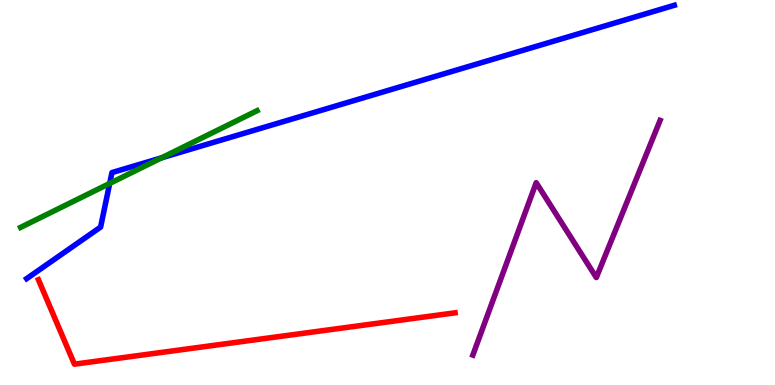[{'lines': ['blue', 'red'], 'intersections': []}, {'lines': ['green', 'red'], 'intersections': []}, {'lines': ['purple', 'red'], 'intersections': []}, {'lines': ['blue', 'green'], 'intersections': [{'x': 1.42, 'y': 5.24}, {'x': 2.09, 'y': 5.9}]}, {'lines': ['blue', 'purple'], 'intersections': []}, {'lines': ['green', 'purple'], 'intersections': []}]